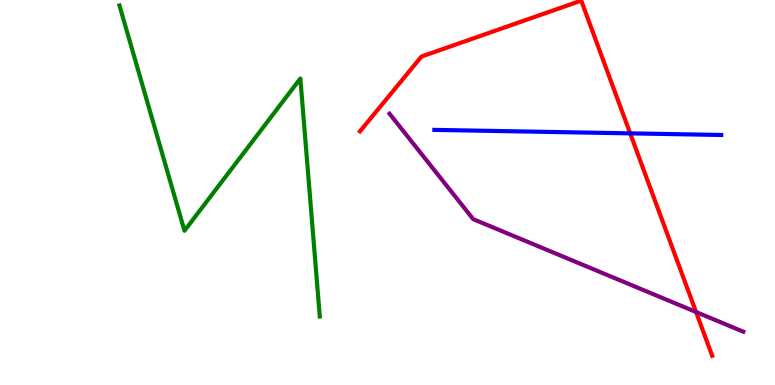[{'lines': ['blue', 'red'], 'intersections': [{'x': 8.13, 'y': 6.54}]}, {'lines': ['green', 'red'], 'intersections': []}, {'lines': ['purple', 'red'], 'intersections': [{'x': 8.98, 'y': 1.9}]}, {'lines': ['blue', 'green'], 'intersections': []}, {'lines': ['blue', 'purple'], 'intersections': []}, {'lines': ['green', 'purple'], 'intersections': []}]